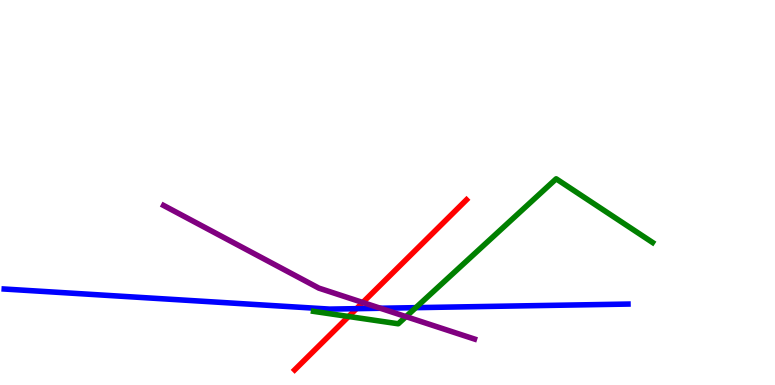[{'lines': ['blue', 'red'], 'intersections': [{'x': 4.6, 'y': 1.98}]}, {'lines': ['green', 'red'], 'intersections': [{'x': 4.5, 'y': 1.78}]}, {'lines': ['purple', 'red'], 'intersections': [{'x': 4.68, 'y': 2.14}]}, {'lines': ['blue', 'green'], 'intersections': [{'x': 5.37, 'y': 2.01}]}, {'lines': ['blue', 'purple'], 'intersections': [{'x': 4.91, 'y': 1.99}]}, {'lines': ['green', 'purple'], 'intersections': [{'x': 5.24, 'y': 1.78}]}]